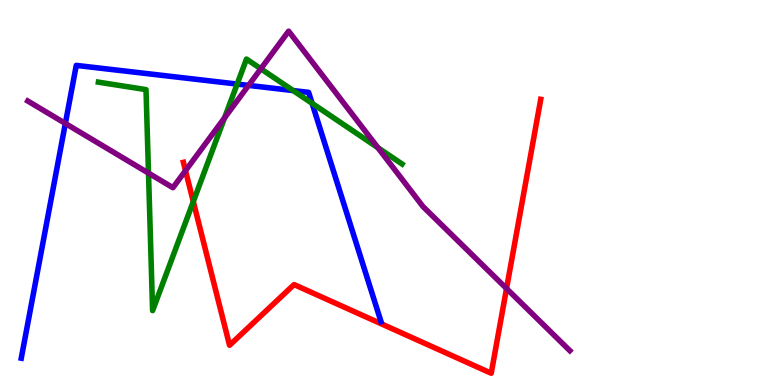[{'lines': ['blue', 'red'], 'intersections': []}, {'lines': ['green', 'red'], 'intersections': [{'x': 2.49, 'y': 4.76}]}, {'lines': ['purple', 'red'], 'intersections': [{'x': 2.39, 'y': 5.57}, {'x': 6.54, 'y': 2.51}]}, {'lines': ['blue', 'green'], 'intersections': [{'x': 3.06, 'y': 7.82}, {'x': 3.78, 'y': 7.65}, {'x': 4.03, 'y': 7.32}]}, {'lines': ['blue', 'purple'], 'intersections': [{'x': 0.843, 'y': 6.79}, {'x': 3.21, 'y': 7.78}]}, {'lines': ['green', 'purple'], 'intersections': [{'x': 1.92, 'y': 5.5}, {'x': 2.9, 'y': 6.94}, {'x': 3.37, 'y': 8.21}, {'x': 4.88, 'y': 6.16}]}]